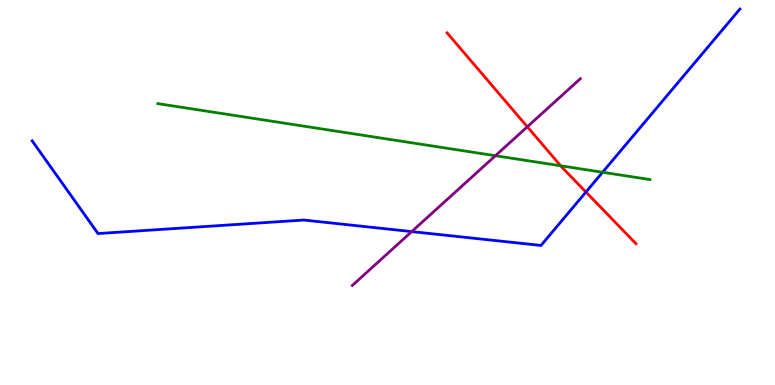[{'lines': ['blue', 'red'], 'intersections': [{'x': 7.56, 'y': 5.01}]}, {'lines': ['green', 'red'], 'intersections': [{'x': 7.23, 'y': 5.69}]}, {'lines': ['purple', 'red'], 'intersections': [{'x': 6.8, 'y': 6.71}]}, {'lines': ['blue', 'green'], 'intersections': [{'x': 7.78, 'y': 5.53}]}, {'lines': ['blue', 'purple'], 'intersections': [{'x': 5.31, 'y': 3.98}]}, {'lines': ['green', 'purple'], 'intersections': [{'x': 6.39, 'y': 5.96}]}]